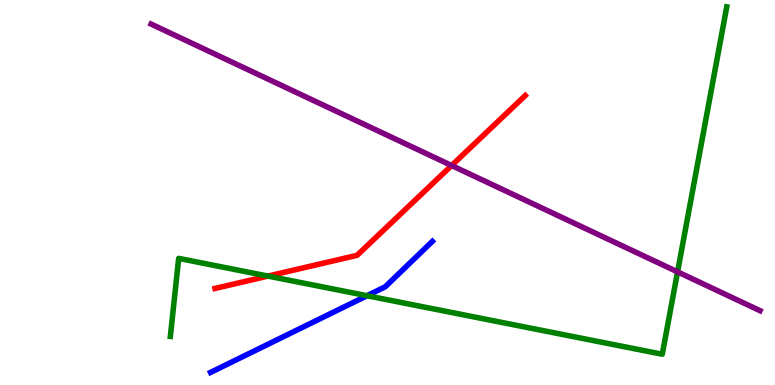[{'lines': ['blue', 'red'], 'intersections': []}, {'lines': ['green', 'red'], 'intersections': [{'x': 3.46, 'y': 2.83}]}, {'lines': ['purple', 'red'], 'intersections': [{'x': 5.83, 'y': 5.7}]}, {'lines': ['blue', 'green'], 'intersections': [{'x': 4.74, 'y': 2.32}]}, {'lines': ['blue', 'purple'], 'intersections': []}, {'lines': ['green', 'purple'], 'intersections': [{'x': 8.74, 'y': 2.94}]}]